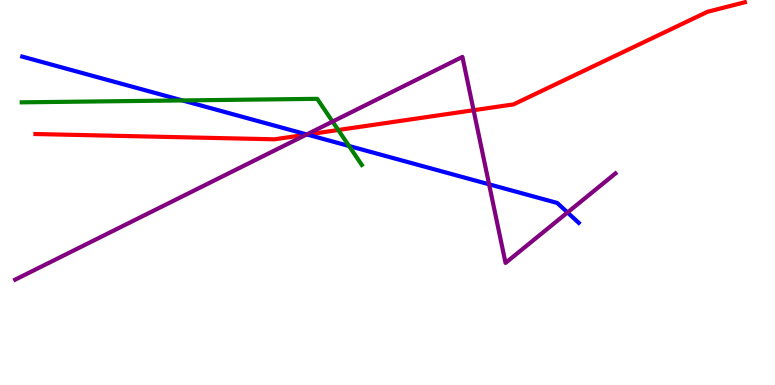[{'lines': ['blue', 'red'], 'intersections': [{'x': 3.96, 'y': 6.51}]}, {'lines': ['green', 'red'], 'intersections': [{'x': 4.36, 'y': 6.62}]}, {'lines': ['purple', 'red'], 'intersections': [{'x': 3.95, 'y': 6.5}, {'x': 6.11, 'y': 7.14}]}, {'lines': ['blue', 'green'], 'intersections': [{'x': 2.35, 'y': 7.39}, {'x': 4.5, 'y': 6.21}]}, {'lines': ['blue', 'purple'], 'intersections': [{'x': 3.96, 'y': 6.51}, {'x': 6.31, 'y': 5.21}, {'x': 7.32, 'y': 4.48}]}, {'lines': ['green', 'purple'], 'intersections': [{'x': 4.29, 'y': 6.84}]}]